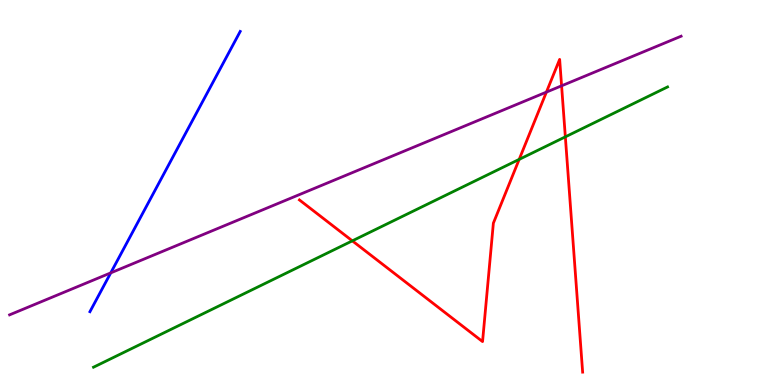[{'lines': ['blue', 'red'], 'intersections': []}, {'lines': ['green', 'red'], 'intersections': [{'x': 4.55, 'y': 3.74}, {'x': 6.7, 'y': 5.86}, {'x': 7.29, 'y': 6.45}]}, {'lines': ['purple', 'red'], 'intersections': [{'x': 7.05, 'y': 7.61}, {'x': 7.25, 'y': 7.77}]}, {'lines': ['blue', 'green'], 'intersections': []}, {'lines': ['blue', 'purple'], 'intersections': [{'x': 1.43, 'y': 2.91}]}, {'lines': ['green', 'purple'], 'intersections': []}]